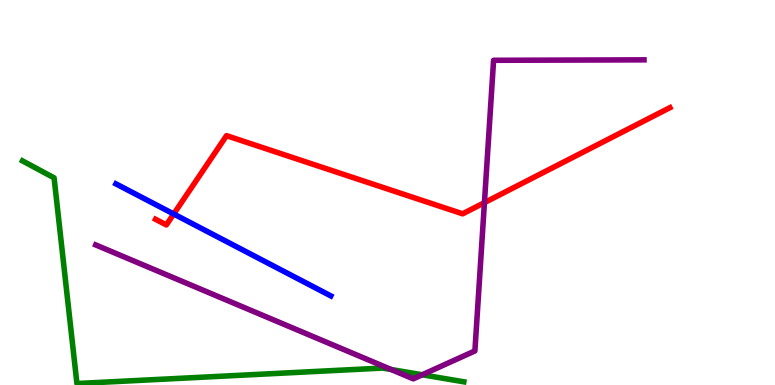[{'lines': ['blue', 'red'], 'intersections': [{'x': 2.24, 'y': 4.44}]}, {'lines': ['green', 'red'], 'intersections': []}, {'lines': ['purple', 'red'], 'intersections': [{'x': 6.25, 'y': 4.74}]}, {'lines': ['blue', 'green'], 'intersections': []}, {'lines': ['blue', 'purple'], 'intersections': []}, {'lines': ['green', 'purple'], 'intersections': [{'x': 5.05, 'y': 0.402}, {'x': 5.45, 'y': 0.266}]}]